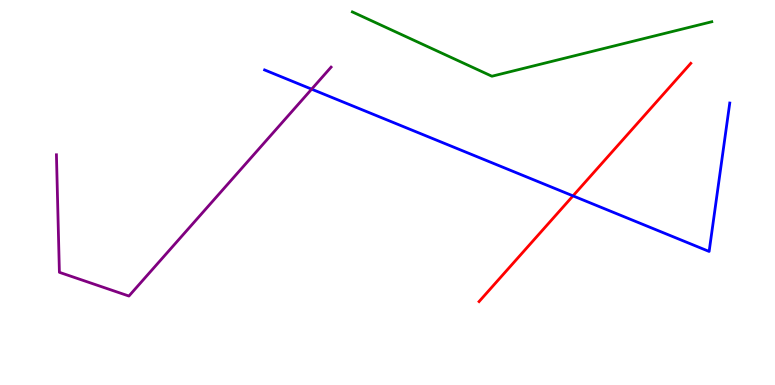[{'lines': ['blue', 'red'], 'intersections': [{'x': 7.39, 'y': 4.91}]}, {'lines': ['green', 'red'], 'intersections': []}, {'lines': ['purple', 'red'], 'intersections': []}, {'lines': ['blue', 'green'], 'intersections': []}, {'lines': ['blue', 'purple'], 'intersections': [{'x': 4.02, 'y': 7.68}]}, {'lines': ['green', 'purple'], 'intersections': []}]